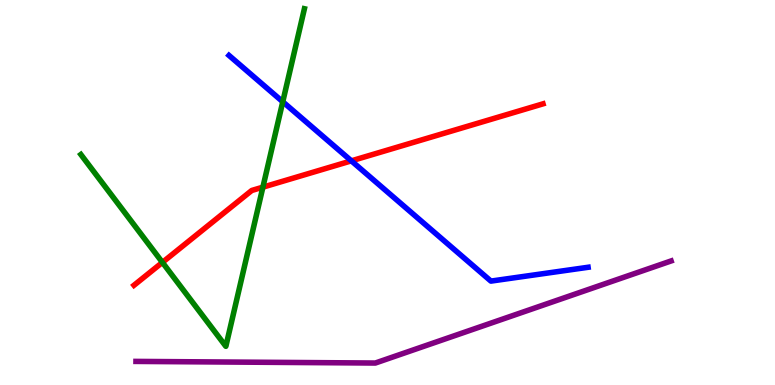[{'lines': ['blue', 'red'], 'intersections': [{'x': 4.53, 'y': 5.82}]}, {'lines': ['green', 'red'], 'intersections': [{'x': 2.1, 'y': 3.18}, {'x': 3.39, 'y': 5.14}]}, {'lines': ['purple', 'red'], 'intersections': []}, {'lines': ['blue', 'green'], 'intersections': [{'x': 3.65, 'y': 7.36}]}, {'lines': ['blue', 'purple'], 'intersections': []}, {'lines': ['green', 'purple'], 'intersections': []}]